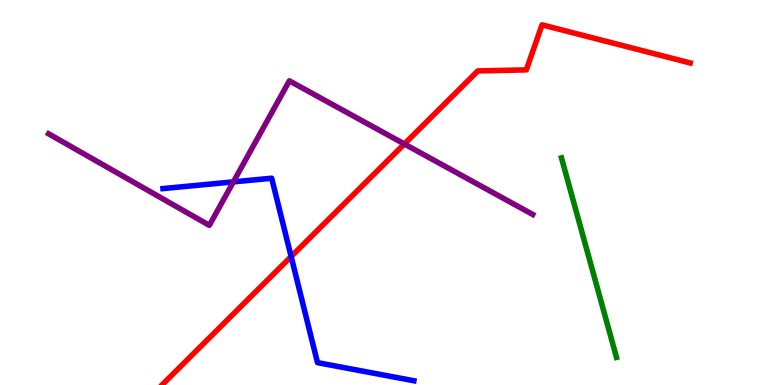[{'lines': ['blue', 'red'], 'intersections': [{'x': 3.76, 'y': 3.34}]}, {'lines': ['green', 'red'], 'intersections': []}, {'lines': ['purple', 'red'], 'intersections': [{'x': 5.22, 'y': 6.26}]}, {'lines': ['blue', 'green'], 'intersections': []}, {'lines': ['blue', 'purple'], 'intersections': [{'x': 3.01, 'y': 5.28}]}, {'lines': ['green', 'purple'], 'intersections': []}]